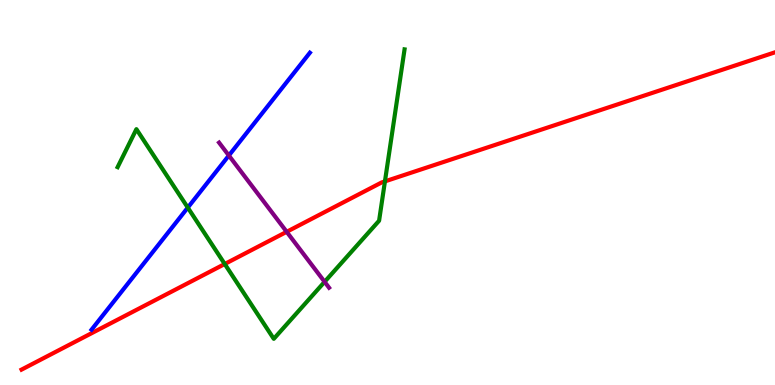[{'lines': ['blue', 'red'], 'intersections': []}, {'lines': ['green', 'red'], 'intersections': [{'x': 2.9, 'y': 3.14}, {'x': 4.97, 'y': 5.29}]}, {'lines': ['purple', 'red'], 'intersections': [{'x': 3.7, 'y': 3.98}]}, {'lines': ['blue', 'green'], 'intersections': [{'x': 2.42, 'y': 4.61}]}, {'lines': ['blue', 'purple'], 'intersections': [{'x': 2.95, 'y': 5.96}]}, {'lines': ['green', 'purple'], 'intersections': [{'x': 4.19, 'y': 2.68}]}]